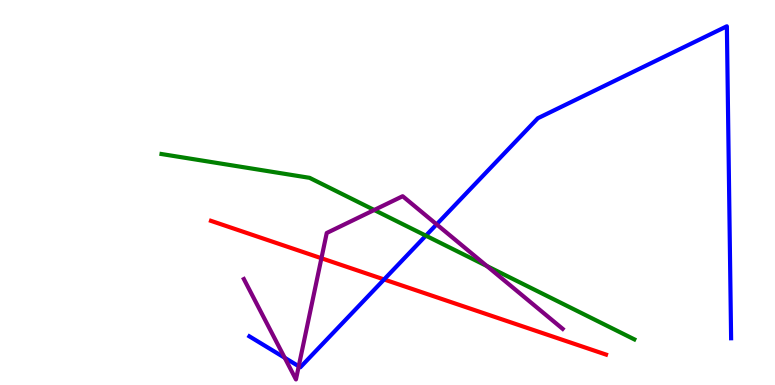[{'lines': ['blue', 'red'], 'intersections': [{'x': 4.96, 'y': 2.74}]}, {'lines': ['green', 'red'], 'intersections': []}, {'lines': ['purple', 'red'], 'intersections': [{'x': 4.15, 'y': 3.29}]}, {'lines': ['blue', 'green'], 'intersections': [{'x': 5.49, 'y': 3.88}]}, {'lines': ['blue', 'purple'], 'intersections': [{'x': 3.67, 'y': 0.707}, {'x': 3.85, 'y': 0.486}, {'x': 5.63, 'y': 4.17}]}, {'lines': ['green', 'purple'], 'intersections': [{'x': 4.83, 'y': 4.55}, {'x': 6.28, 'y': 3.09}]}]